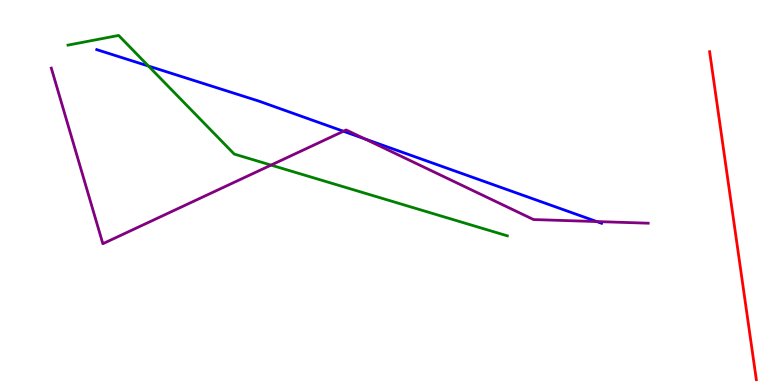[{'lines': ['blue', 'red'], 'intersections': []}, {'lines': ['green', 'red'], 'intersections': []}, {'lines': ['purple', 'red'], 'intersections': []}, {'lines': ['blue', 'green'], 'intersections': [{'x': 1.92, 'y': 8.28}]}, {'lines': ['blue', 'purple'], 'intersections': [{'x': 4.43, 'y': 6.59}, {'x': 4.71, 'y': 6.39}, {'x': 7.7, 'y': 4.25}]}, {'lines': ['green', 'purple'], 'intersections': [{'x': 3.5, 'y': 5.71}]}]